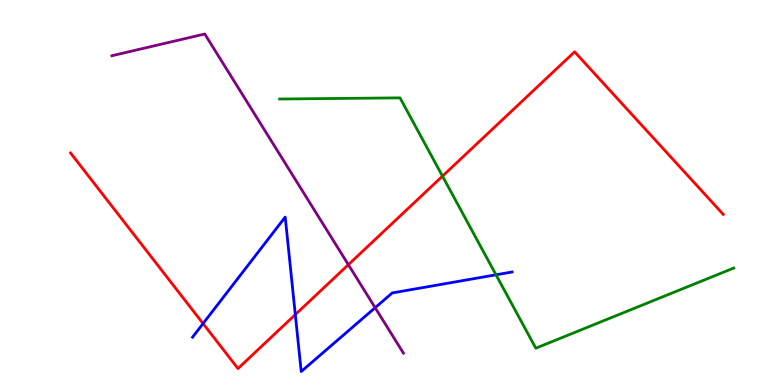[{'lines': ['blue', 'red'], 'intersections': [{'x': 2.62, 'y': 1.6}, {'x': 3.81, 'y': 1.83}]}, {'lines': ['green', 'red'], 'intersections': [{'x': 5.71, 'y': 5.43}]}, {'lines': ['purple', 'red'], 'intersections': [{'x': 4.49, 'y': 3.13}]}, {'lines': ['blue', 'green'], 'intersections': [{'x': 6.4, 'y': 2.86}]}, {'lines': ['blue', 'purple'], 'intersections': [{'x': 4.84, 'y': 2.01}]}, {'lines': ['green', 'purple'], 'intersections': []}]